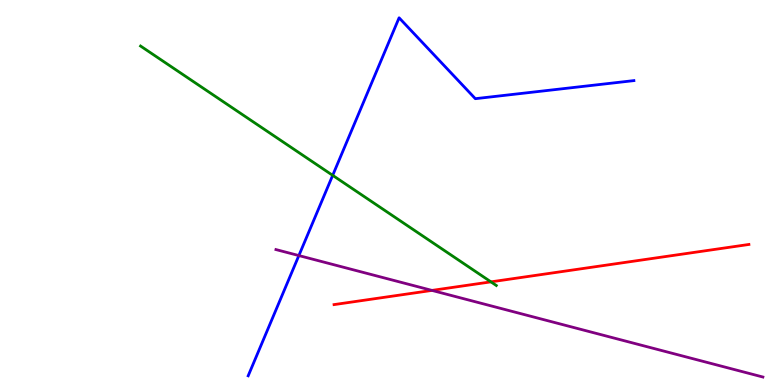[{'lines': ['blue', 'red'], 'intersections': []}, {'lines': ['green', 'red'], 'intersections': [{'x': 6.33, 'y': 2.68}]}, {'lines': ['purple', 'red'], 'intersections': [{'x': 5.57, 'y': 2.46}]}, {'lines': ['blue', 'green'], 'intersections': [{'x': 4.29, 'y': 5.45}]}, {'lines': ['blue', 'purple'], 'intersections': [{'x': 3.86, 'y': 3.36}]}, {'lines': ['green', 'purple'], 'intersections': []}]